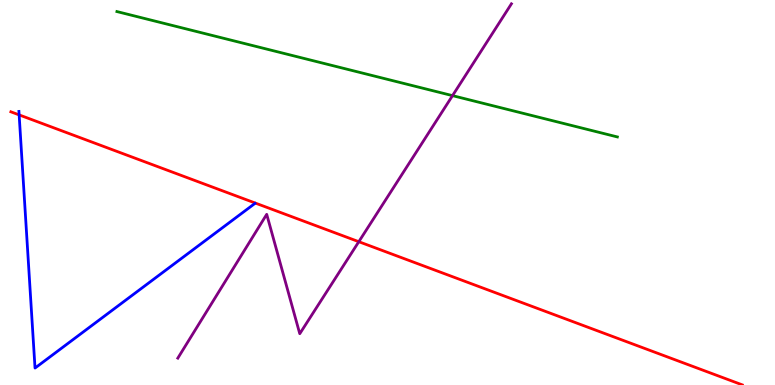[{'lines': ['blue', 'red'], 'intersections': [{'x': 0.247, 'y': 7.02}]}, {'lines': ['green', 'red'], 'intersections': []}, {'lines': ['purple', 'red'], 'intersections': [{'x': 4.63, 'y': 3.72}]}, {'lines': ['blue', 'green'], 'intersections': []}, {'lines': ['blue', 'purple'], 'intersections': []}, {'lines': ['green', 'purple'], 'intersections': [{'x': 5.84, 'y': 7.52}]}]